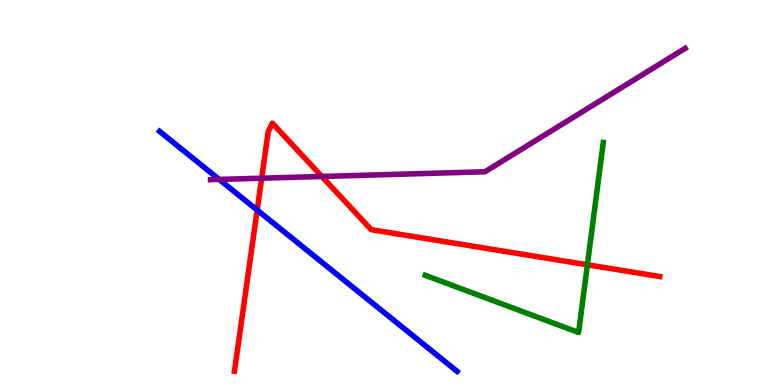[{'lines': ['blue', 'red'], 'intersections': [{'x': 3.32, 'y': 4.54}]}, {'lines': ['green', 'red'], 'intersections': [{'x': 7.58, 'y': 3.12}]}, {'lines': ['purple', 'red'], 'intersections': [{'x': 3.38, 'y': 5.37}, {'x': 4.15, 'y': 5.42}]}, {'lines': ['blue', 'green'], 'intersections': []}, {'lines': ['blue', 'purple'], 'intersections': [{'x': 2.83, 'y': 5.34}]}, {'lines': ['green', 'purple'], 'intersections': []}]